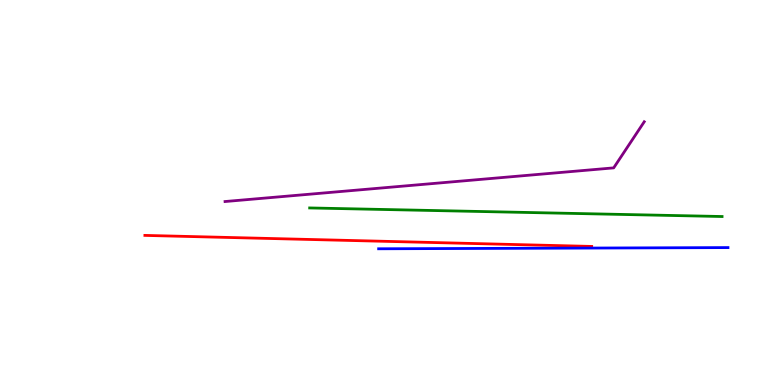[{'lines': ['blue', 'red'], 'intersections': []}, {'lines': ['green', 'red'], 'intersections': []}, {'lines': ['purple', 'red'], 'intersections': []}, {'lines': ['blue', 'green'], 'intersections': []}, {'lines': ['blue', 'purple'], 'intersections': []}, {'lines': ['green', 'purple'], 'intersections': []}]